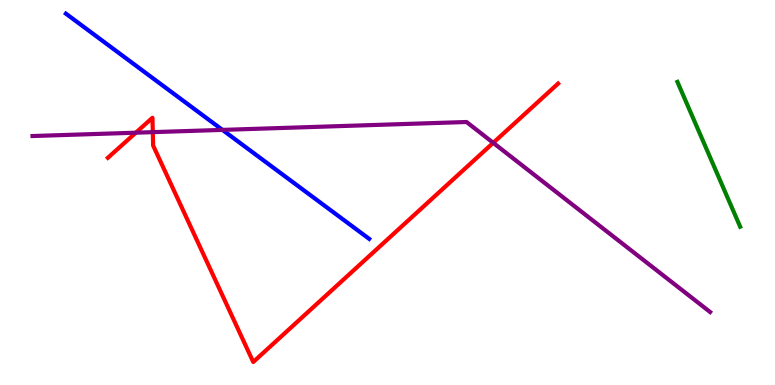[{'lines': ['blue', 'red'], 'intersections': []}, {'lines': ['green', 'red'], 'intersections': []}, {'lines': ['purple', 'red'], 'intersections': [{'x': 1.75, 'y': 6.55}, {'x': 1.97, 'y': 6.57}, {'x': 6.36, 'y': 6.29}]}, {'lines': ['blue', 'green'], 'intersections': []}, {'lines': ['blue', 'purple'], 'intersections': [{'x': 2.87, 'y': 6.63}]}, {'lines': ['green', 'purple'], 'intersections': []}]